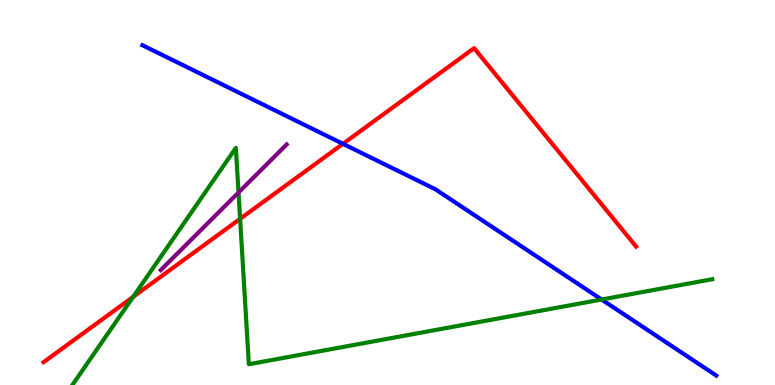[{'lines': ['blue', 'red'], 'intersections': [{'x': 4.43, 'y': 6.26}]}, {'lines': ['green', 'red'], 'intersections': [{'x': 1.72, 'y': 2.29}, {'x': 3.1, 'y': 4.32}]}, {'lines': ['purple', 'red'], 'intersections': []}, {'lines': ['blue', 'green'], 'intersections': [{'x': 7.76, 'y': 2.22}]}, {'lines': ['blue', 'purple'], 'intersections': []}, {'lines': ['green', 'purple'], 'intersections': [{'x': 3.08, 'y': 5.0}]}]